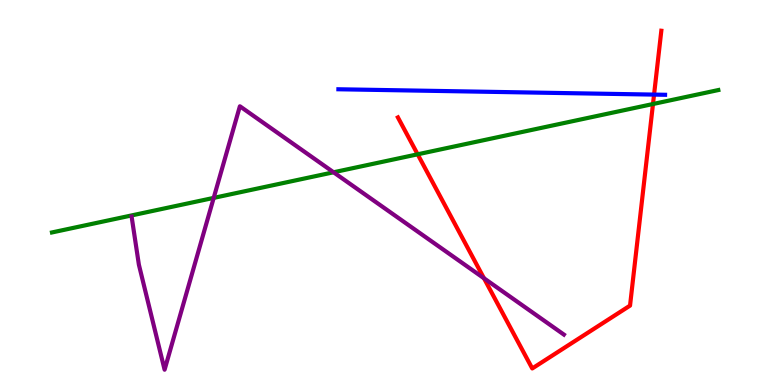[{'lines': ['blue', 'red'], 'intersections': [{'x': 8.44, 'y': 7.54}]}, {'lines': ['green', 'red'], 'intersections': [{'x': 5.39, 'y': 5.99}, {'x': 8.43, 'y': 7.3}]}, {'lines': ['purple', 'red'], 'intersections': [{'x': 6.24, 'y': 2.77}]}, {'lines': ['blue', 'green'], 'intersections': []}, {'lines': ['blue', 'purple'], 'intersections': []}, {'lines': ['green', 'purple'], 'intersections': [{'x': 2.76, 'y': 4.86}, {'x': 4.3, 'y': 5.53}]}]